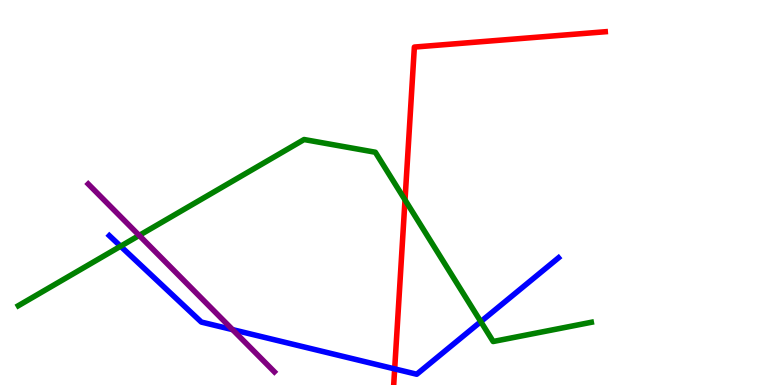[{'lines': ['blue', 'red'], 'intersections': [{'x': 5.09, 'y': 0.418}]}, {'lines': ['green', 'red'], 'intersections': [{'x': 5.23, 'y': 4.81}]}, {'lines': ['purple', 'red'], 'intersections': []}, {'lines': ['blue', 'green'], 'intersections': [{'x': 1.56, 'y': 3.6}, {'x': 6.2, 'y': 1.65}]}, {'lines': ['blue', 'purple'], 'intersections': [{'x': 3.0, 'y': 1.44}]}, {'lines': ['green', 'purple'], 'intersections': [{'x': 1.8, 'y': 3.89}]}]